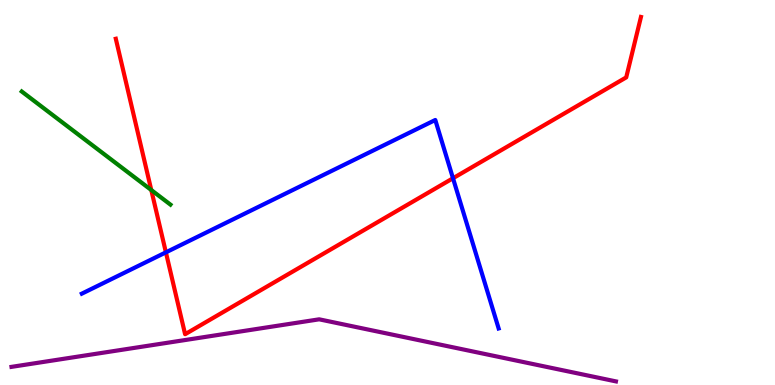[{'lines': ['blue', 'red'], 'intersections': [{'x': 2.14, 'y': 3.45}, {'x': 5.85, 'y': 5.37}]}, {'lines': ['green', 'red'], 'intersections': [{'x': 1.95, 'y': 5.06}]}, {'lines': ['purple', 'red'], 'intersections': []}, {'lines': ['blue', 'green'], 'intersections': []}, {'lines': ['blue', 'purple'], 'intersections': []}, {'lines': ['green', 'purple'], 'intersections': []}]